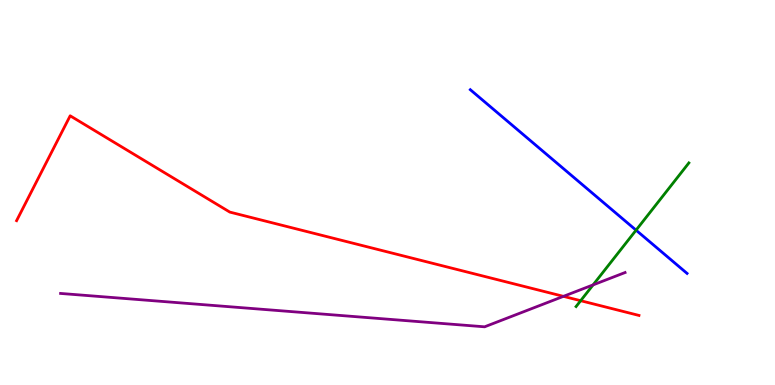[{'lines': ['blue', 'red'], 'intersections': []}, {'lines': ['green', 'red'], 'intersections': [{'x': 7.49, 'y': 2.19}]}, {'lines': ['purple', 'red'], 'intersections': [{'x': 7.27, 'y': 2.3}]}, {'lines': ['blue', 'green'], 'intersections': [{'x': 8.21, 'y': 4.02}]}, {'lines': ['blue', 'purple'], 'intersections': []}, {'lines': ['green', 'purple'], 'intersections': [{'x': 7.65, 'y': 2.6}]}]